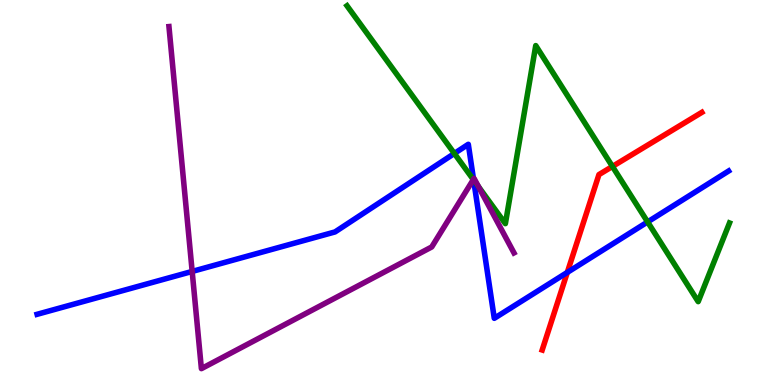[{'lines': ['blue', 'red'], 'intersections': [{'x': 7.32, 'y': 2.92}]}, {'lines': ['green', 'red'], 'intersections': [{'x': 7.9, 'y': 5.68}]}, {'lines': ['purple', 'red'], 'intersections': []}, {'lines': ['blue', 'green'], 'intersections': [{'x': 5.86, 'y': 6.01}, {'x': 6.11, 'y': 5.32}, {'x': 8.36, 'y': 4.24}]}, {'lines': ['blue', 'purple'], 'intersections': [{'x': 2.48, 'y': 2.95}, {'x': 6.11, 'y': 5.34}]}, {'lines': ['green', 'purple'], 'intersections': [{'x': 6.11, 'y': 5.34}, {'x': 6.17, 'y': 5.15}]}]